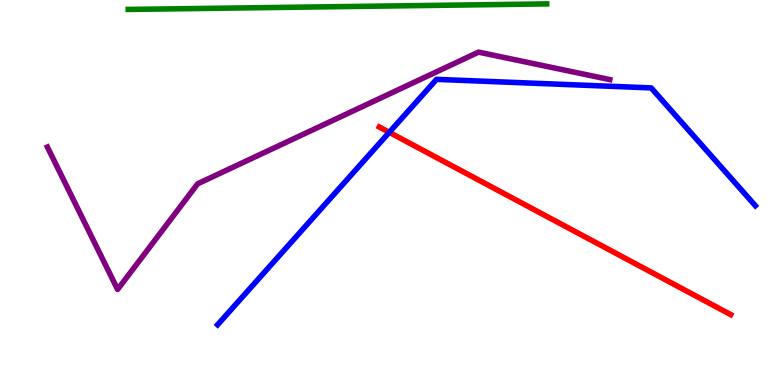[{'lines': ['blue', 'red'], 'intersections': [{'x': 5.02, 'y': 6.56}]}, {'lines': ['green', 'red'], 'intersections': []}, {'lines': ['purple', 'red'], 'intersections': []}, {'lines': ['blue', 'green'], 'intersections': []}, {'lines': ['blue', 'purple'], 'intersections': []}, {'lines': ['green', 'purple'], 'intersections': []}]